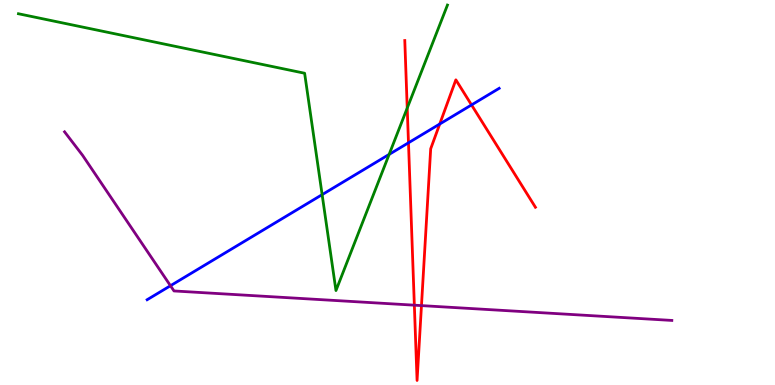[{'lines': ['blue', 'red'], 'intersections': [{'x': 5.27, 'y': 6.29}, {'x': 5.67, 'y': 6.78}, {'x': 6.08, 'y': 7.27}]}, {'lines': ['green', 'red'], 'intersections': [{'x': 5.25, 'y': 7.19}]}, {'lines': ['purple', 'red'], 'intersections': [{'x': 5.35, 'y': 2.07}, {'x': 5.44, 'y': 2.06}]}, {'lines': ['blue', 'green'], 'intersections': [{'x': 4.16, 'y': 4.94}, {'x': 5.02, 'y': 5.99}]}, {'lines': ['blue', 'purple'], 'intersections': [{'x': 2.2, 'y': 2.58}]}, {'lines': ['green', 'purple'], 'intersections': []}]